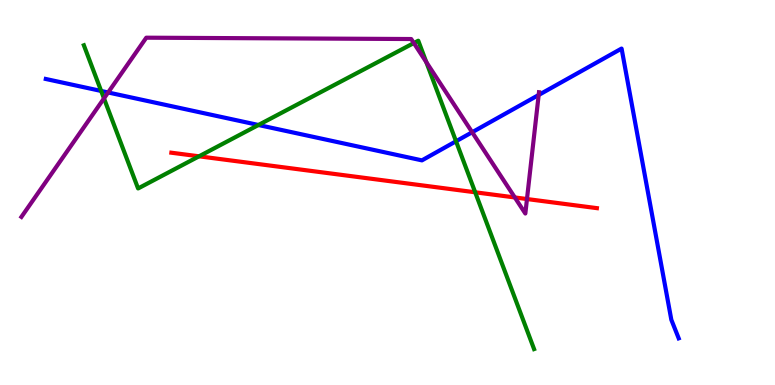[{'lines': ['blue', 'red'], 'intersections': []}, {'lines': ['green', 'red'], 'intersections': [{'x': 2.57, 'y': 5.94}, {'x': 6.13, 'y': 5.01}]}, {'lines': ['purple', 'red'], 'intersections': [{'x': 6.64, 'y': 4.87}, {'x': 6.8, 'y': 4.83}]}, {'lines': ['blue', 'green'], 'intersections': [{'x': 1.31, 'y': 7.64}, {'x': 3.33, 'y': 6.75}, {'x': 5.88, 'y': 6.33}]}, {'lines': ['blue', 'purple'], 'intersections': [{'x': 1.4, 'y': 7.6}, {'x': 6.09, 'y': 6.57}, {'x': 6.95, 'y': 7.53}]}, {'lines': ['green', 'purple'], 'intersections': [{'x': 1.34, 'y': 7.44}, {'x': 5.34, 'y': 8.88}, {'x': 5.5, 'y': 8.39}]}]